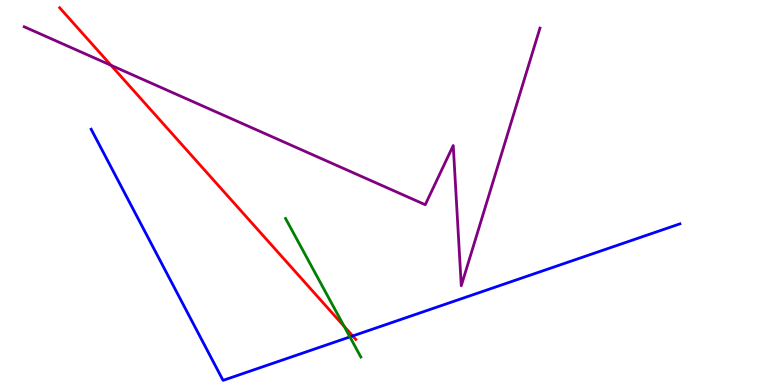[{'lines': ['blue', 'red'], 'intersections': [{'x': 4.55, 'y': 1.27}]}, {'lines': ['green', 'red'], 'intersections': [{'x': 4.44, 'y': 1.52}]}, {'lines': ['purple', 'red'], 'intersections': [{'x': 1.43, 'y': 8.3}]}, {'lines': ['blue', 'green'], 'intersections': [{'x': 4.51, 'y': 1.25}]}, {'lines': ['blue', 'purple'], 'intersections': []}, {'lines': ['green', 'purple'], 'intersections': []}]